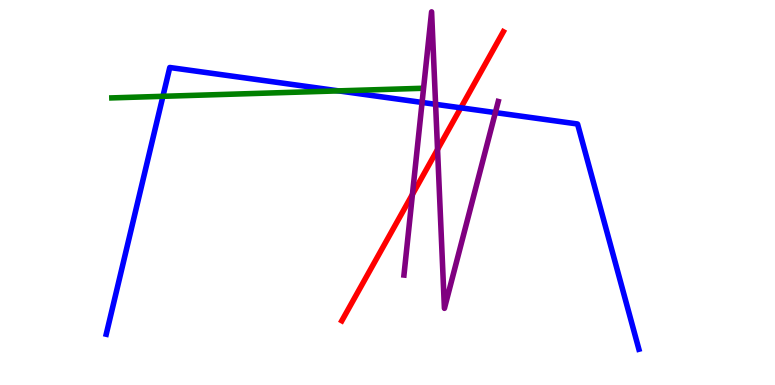[{'lines': ['blue', 'red'], 'intersections': [{'x': 5.95, 'y': 7.2}]}, {'lines': ['green', 'red'], 'intersections': []}, {'lines': ['purple', 'red'], 'intersections': [{'x': 5.32, 'y': 4.95}, {'x': 5.65, 'y': 6.12}]}, {'lines': ['blue', 'green'], 'intersections': [{'x': 2.1, 'y': 7.5}, {'x': 4.37, 'y': 7.64}]}, {'lines': ['blue', 'purple'], 'intersections': [{'x': 5.45, 'y': 7.34}, {'x': 5.62, 'y': 7.29}, {'x': 6.39, 'y': 7.08}]}, {'lines': ['green', 'purple'], 'intersections': []}]